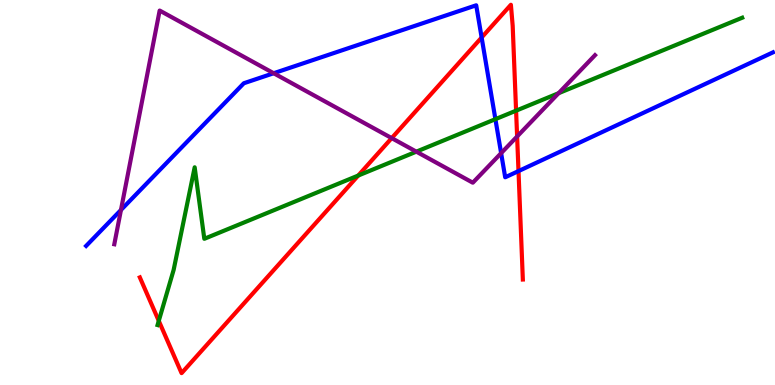[{'lines': ['blue', 'red'], 'intersections': [{'x': 6.21, 'y': 9.03}, {'x': 6.69, 'y': 5.56}]}, {'lines': ['green', 'red'], 'intersections': [{'x': 2.05, 'y': 1.67}, {'x': 4.62, 'y': 5.44}, {'x': 6.66, 'y': 7.13}]}, {'lines': ['purple', 'red'], 'intersections': [{'x': 5.05, 'y': 6.41}, {'x': 6.67, 'y': 6.46}]}, {'lines': ['blue', 'green'], 'intersections': [{'x': 6.39, 'y': 6.9}]}, {'lines': ['blue', 'purple'], 'intersections': [{'x': 1.56, 'y': 4.55}, {'x': 3.53, 'y': 8.1}, {'x': 6.47, 'y': 6.02}]}, {'lines': ['green', 'purple'], 'intersections': [{'x': 5.37, 'y': 6.06}, {'x': 7.21, 'y': 7.58}]}]